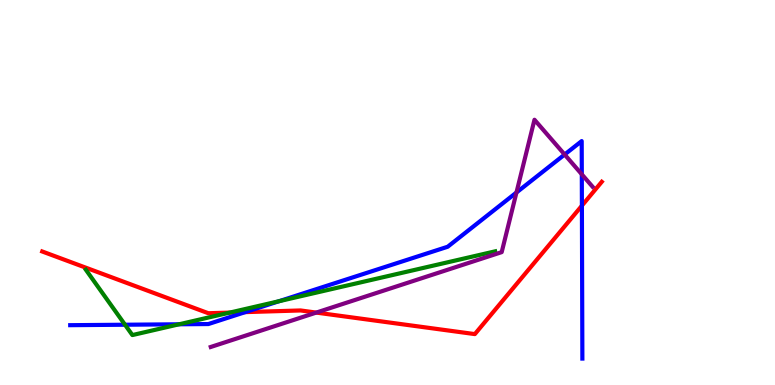[{'lines': ['blue', 'red'], 'intersections': [{'x': 3.16, 'y': 1.89}, {'x': 7.51, 'y': 4.66}]}, {'lines': ['green', 'red'], 'intersections': [{'x': 2.96, 'y': 1.88}]}, {'lines': ['purple', 'red'], 'intersections': [{'x': 4.08, 'y': 1.88}]}, {'lines': ['blue', 'green'], 'intersections': [{'x': 1.61, 'y': 1.57}, {'x': 2.31, 'y': 1.58}, {'x': 3.6, 'y': 2.18}]}, {'lines': ['blue', 'purple'], 'intersections': [{'x': 6.66, 'y': 5.0}, {'x': 7.29, 'y': 5.99}, {'x': 7.51, 'y': 5.47}]}, {'lines': ['green', 'purple'], 'intersections': []}]